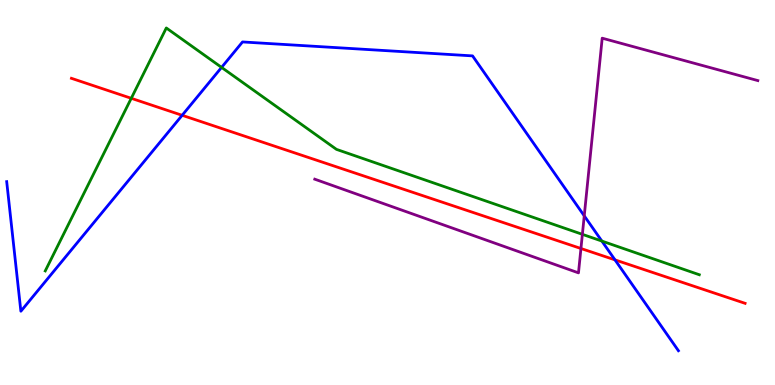[{'lines': ['blue', 'red'], 'intersections': [{'x': 2.35, 'y': 7.01}, {'x': 7.94, 'y': 3.25}]}, {'lines': ['green', 'red'], 'intersections': [{'x': 1.69, 'y': 7.45}]}, {'lines': ['purple', 'red'], 'intersections': [{'x': 7.5, 'y': 3.55}]}, {'lines': ['blue', 'green'], 'intersections': [{'x': 2.86, 'y': 8.25}, {'x': 7.77, 'y': 3.74}]}, {'lines': ['blue', 'purple'], 'intersections': [{'x': 7.54, 'y': 4.39}]}, {'lines': ['green', 'purple'], 'intersections': [{'x': 7.51, 'y': 3.91}]}]